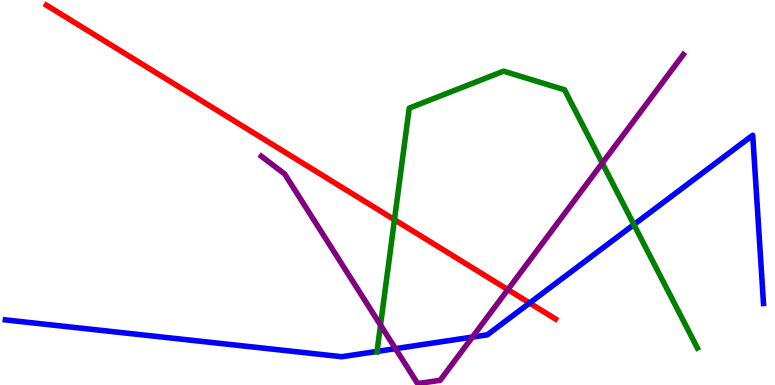[{'lines': ['blue', 'red'], 'intersections': [{'x': 6.83, 'y': 2.13}]}, {'lines': ['green', 'red'], 'intersections': [{'x': 5.09, 'y': 4.29}]}, {'lines': ['purple', 'red'], 'intersections': [{'x': 6.55, 'y': 2.48}]}, {'lines': ['blue', 'green'], 'intersections': [{'x': 4.86, 'y': 0.872}, {'x': 8.18, 'y': 4.17}]}, {'lines': ['blue', 'purple'], 'intersections': [{'x': 5.1, 'y': 0.944}, {'x': 6.1, 'y': 1.24}]}, {'lines': ['green', 'purple'], 'intersections': [{'x': 4.91, 'y': 1.56}, {'x': 7.77, 'y': 5.76}]}]